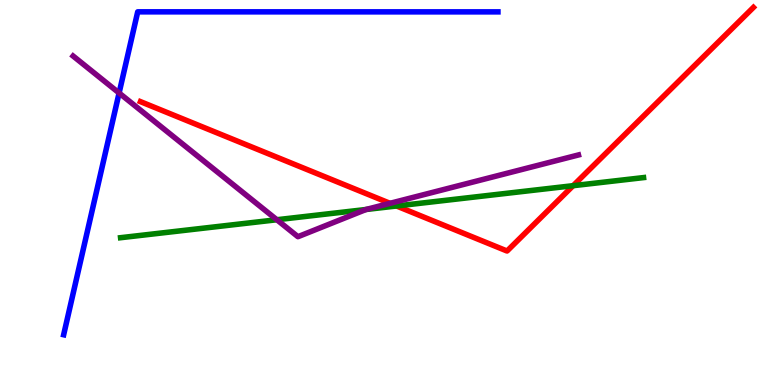[{'lines': ['blue', 'red'], 'intersections': []}, {'lines': ['green', 'red'], 'intersections': [{'x': 5.12, 'y': 4.65}, {'x': 7.4, 'y': 5.18}]}, {'lines': ['purple', 'red'], 'intersections': [{'x': 5.03, 'y': 4.72}]}, {'lines': ['blue', 'green'], 'intersections': []}, {'lines': ['blue', 'purple'], 'intersections': [{'x': 1.54, 'y': 7.58}]}, {'lines': ['green', 'purple'], 'intersections': [{'x': 3.57, 'y': 4.29}, {'x': 4.72, 'y': 4.56}]}]